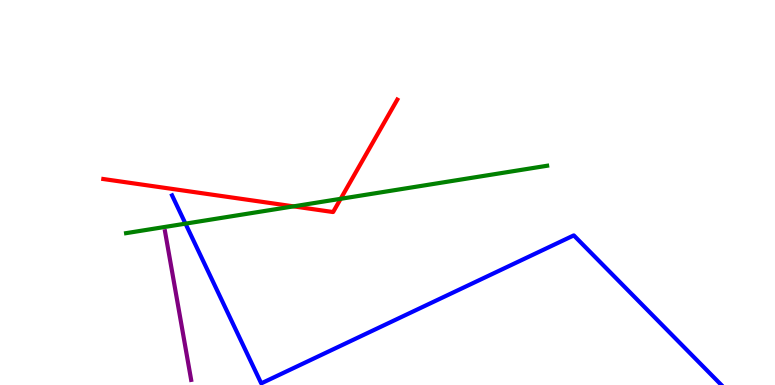[{'lines': ['blue', 'red'], 'intersections': []}, {'lines': ['green', 'red'], 'intersections': [{'x': 3.79, 'y': 4.64}, {'x': 4.4, 'y': 4.84}]}, {'lines': ['purple', 'red'], 'intersections': []}, {'lines': ['blue', 'green'], 'intersections': [{'x': 2.39, 'y': 4.19}]}, {'lines': ['blue', 'purple'], 'intersections': []}, {'lines': ['green', 'purple'], 'intersections': []}]